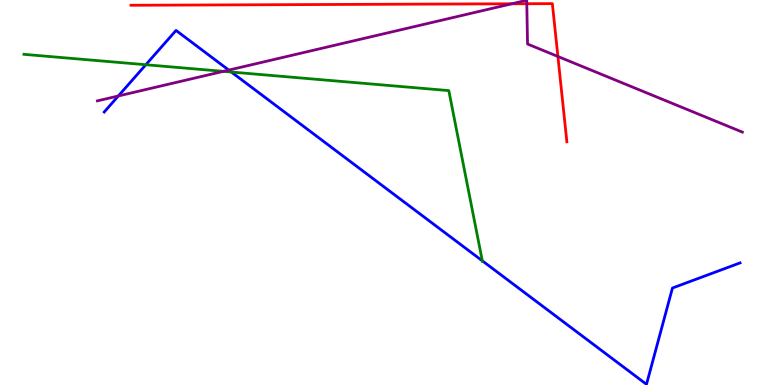[{'lines': ['blue', 'red'], 'intersections': []}, {'lines': ['green', 'red'], 'intersections': []}, {'lines': ['purple', 'red'], 'intersections': [{'x': 6.6, 'y': 9.9}, {'x': 6.8, 'y': 9.9}, {'x': 7.2, 'y': 8.53}]}, {'lines': ['blue', 'green'], 'intersections': [{'x': 1.88, 'y': 8.32}, {'x': 2.99, 'y': 8.13}, {'x': 6.22, 'y': 3.23}]}, {'lines': ['blue', 'purple'], 'intersections': [{'x': 1.53, 'y': 7.51}, {'x': 2.95, 'y': 8.18}]}, {'lines': ['green', 'purple'], 'intersections': [{'x': 2.88, 'y': 8.15}]}]